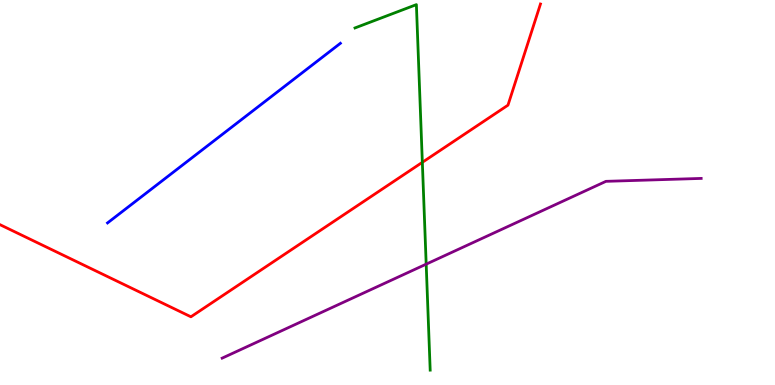[{'lines': ['blue', 'red'], 'intersections': []}, {'lines': ['green', 'red'], 'intersections': [{'x': 5.45, 'y': 5.78}]}, {'lines': ['purple', 'red'], 'intersections': []}, {'lines': ['blue', 'green'], 'intersections': []}, {'lines': ['blue', 'purple'], 'intersections': []}, {'lines': ['green', 'purple'], 'intersections': [{'x': 5.5, 'y': 3.14}]}]